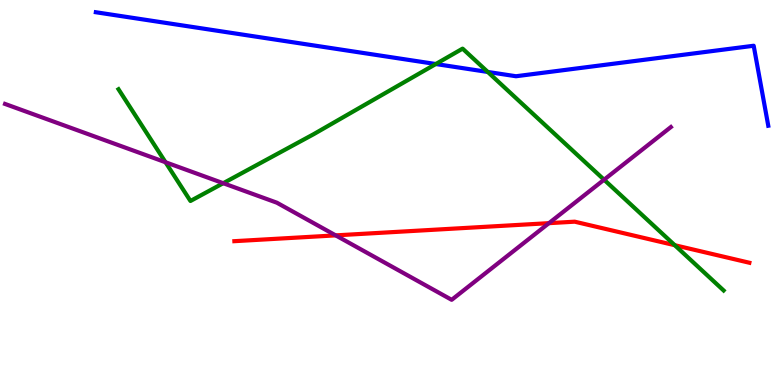[{'lines': ['blue', 'red'], 'intersections': []}, {'lines': ['green', 'red'], 'intersections': [{'x': 8.71, 'y': 3.63}]}, {'lines': ['purple', 'red'], 'intersections': [{'x': 4.33, 'y': 3.89}, {'x': 7.08, 'y': 4.2}]}, {'lines': ['blue', 'green'], 'intersections': [{'x': 5.62, 'y': 8.34}, {'x': 6.29, 'y': 8.13}]}, {'lines': ['blue', 'purple'], 'intersections': []}, {'lines': ['green', 'purple'], 'intersections': [{'x': 2.14, 'y': 5.79}, {'x': 2.88, 'y': 5.24}, {'x': 7.79, 'y': 5.33}]}]